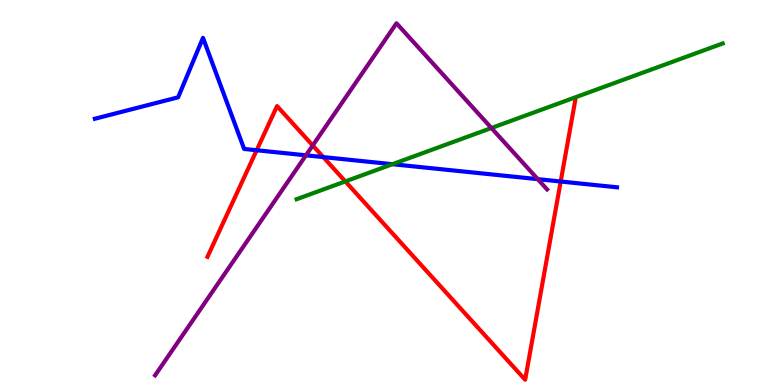[{'lines': ['blue', 'red'], 'intersections': [{'x': 3.31, 'y': 6.1}, {'x': 4.17, 'y': 5.92}, {'x': 7.23, 'y': 5.29}]}, {'lines': ['green', 'red'], 'intersections': [{'x': 4.46, 'y': 5.29}]}, {'lines': ['purple', 'red'], 'intersections': [{'x': 4.04, 'y': 6.22}]}, {'lines': ['blue', 'green'], 'intersections': [{'x': 5.06, 'y': 5.73}]}, {'lines': ['blue', 'purple'], 'intersections': [{'x': 3.95, 'y': 5.97}, {'x': 6.94, 'y': 5.35}]}, {'lines': ['green', 'purple'], 'intersections': [{'x': 6.34, 'y': 6.68}]}]